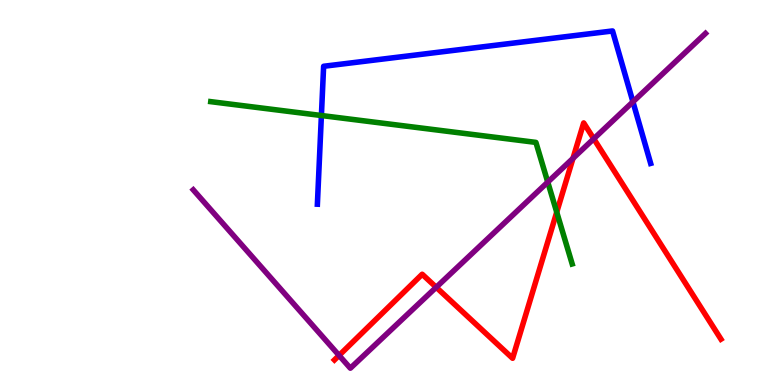[{'lines': ['blue', 'red'], 'intersections': []}, {'lines': ['green', 'red'], 'intersections': [{'x': 7.18, 'y': 4.49}]}, {'lines': ['purple', 'red'], 'intersections': [{'x': 4.38, 'y': 0.768}, {'x': 5.63, 'y': 2.54}, {'x': 7.39, 'y': 5.89}, {'x': 7.66, 'y': 6.4}]}, {'lines': ['blue', 'green'], 'intersections': [{'x': 4.15, 'y': 7.0}]}, {'lines': ['blue', 'purple'], 'intersections': [{'x': 8.17, 'y': 7.35}]}, {'lines': ['green', 'purple'], 'intersections': [{'x': 7.07, 'y': 5.27}]}]